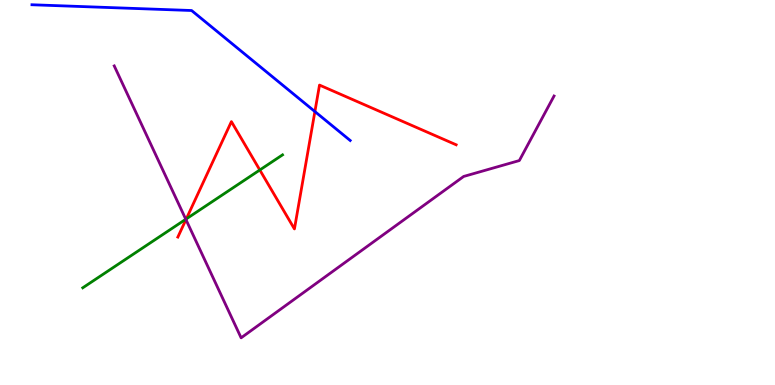[{'lines': ['blue', 'red'], 'intersections': [{'x': 4.06, 'y': 7.1}]}, {'lines': ['green', 'red'], 'intersections': [{'x': 2.4, 'y': 4.31}, {'x': 3.35, 'y': 5.58}]}, {'lines': ['purple', 'red'], 'intersections': [{'x': 2.4, 'y': 4.3}]}, {'lines': ['blue', 'green'], 'intersections': []}, {'lines': ['blue', 'purple'], 'intersections': []}, {'lines': ['green', 'purple'], 'intersections': [{'x': 2.4, 'y': 4.31}]}]